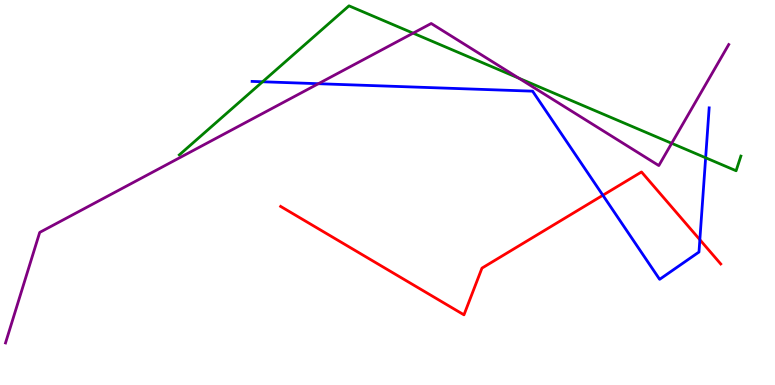[{'lines': ['blue', 'red'], 'intersections': [{'x': 7.78, 'y': 4.93}, {'x': 9.03, 'y': 3.77}]}, {'lines': ['green', 'red'], 'intersections': []}, {'lines': ['purple', 'red'], 'intersections': []}, {'lines': ['blue', 'green'], 'intersections': [{'x': 3.39, 'y': 7.88}, {'x': 9.11, 'y': 5.9}]}, {'lines': ['blue', 'purple'], 'intersections': [{'x': 4.11, 'y': 7.83}]}, {'lines': ['green', 'purple'], 'intersections': [{'x': 5.33, 'y': 9.14}, {'x': 6.69, 'y': 7.97}, {'x': 8.67, 'y': 6.28}]}]